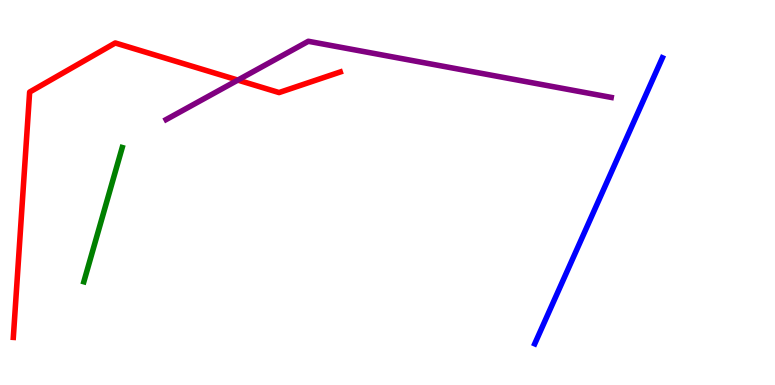[{'lines': ['blue', 'red'], 'intersections': []}, {'lines': ['green', 'red'], 'intersections': []}, {'lines': ['purple', 'red'], 'intersections': [{'x': 3.07, 'y': 7.92}]}, {'lines': ['blue', 'green'], 'intersections': []}, {'lines': ['blue', 'purple'], 'intersections': []}, {'lines': ['green', 'purple'], 'intersections': []}]